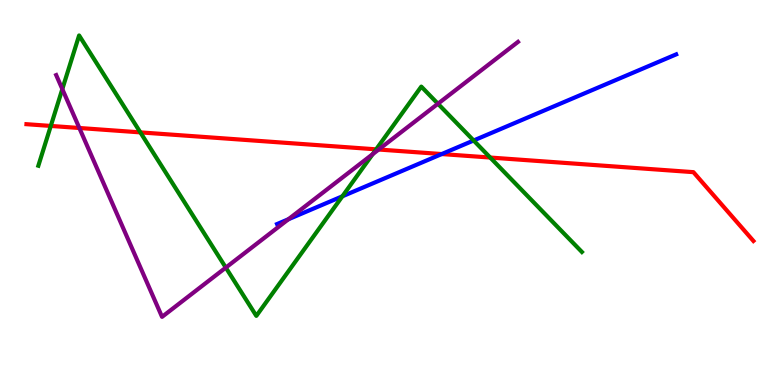[{'lines': ['blue', 'red'], 'intersections': [{'x': 5.7, 'y': 6.0}]}, {'lines': ['green', 'red'], 'intersections': [{'x': 0.655, 'y': 6.73}, {'x': 1.81, 'y': 6.56}, {'x': 4.85, 'y': 6.12}, {'x': 6.32, 'y': 5.91}]}, {'lines': ['purple', 'red'], 'intersections': [{'x': 1.02, 'y': 6.68}, {'x': 4.89, 'y': 6.12}]}, {'lines': ['blue', 'green'], 'intersections': [{'x': 4.42, 'y': 4.9}, {'x': 6.11, 'y': 6.35}]}, {'lines': ['blue', 'purple'], 'intersections': [{'x': 3.72, 'y': 4.31}]}, {'lines': ['green', 'purple'], 'intersections': [{'x': 0.804, 'y': 7.69}, {'x': 2.91, 'y': 3.05}, {'x': 4.81, 'y': 6.0}, {'x': 5.65, 'y': 7.31}]}]